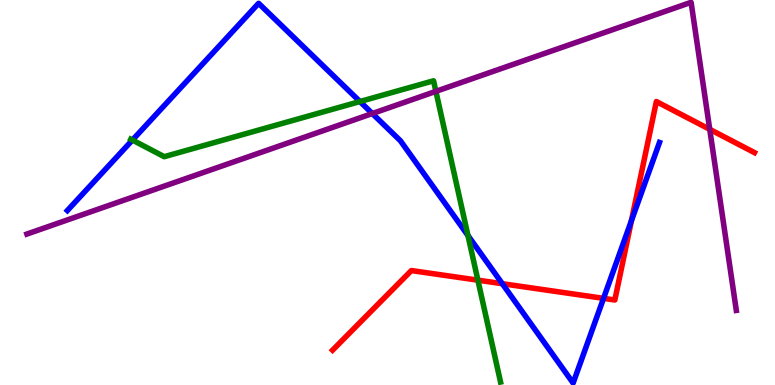[{'lines': ['blue', 'red'], 'intersections': [{'x': 6.48, 'y': 2.63}, {'x': 7.79, 'y': 2.25}, {'x': 8.15, 'y': 4.27}]}, {'lines': ['green', 'red'], 'intersections': [{'x': 6.17, 'y': 2.72}]}, {'lines': ['purple', 'red'], 'intersections': [{'x': 9.16, 'y': 6.64}]}, {'lines': ['blue', 'green'], 'intersections': [{'x': 1.71, 'y': 6.36}, {'x': 4.64, 'y': 7.36}, {'x': 6.04, 'y': 3.88}]}, {'lines': ['blue', 'purple'], 'intersections': [{'x': 4.8, 'y': 7.05}]}, {'lines': ['green', 'purple'], 'intersections': [{'x': 5.62, 'y': 7.63}]}]